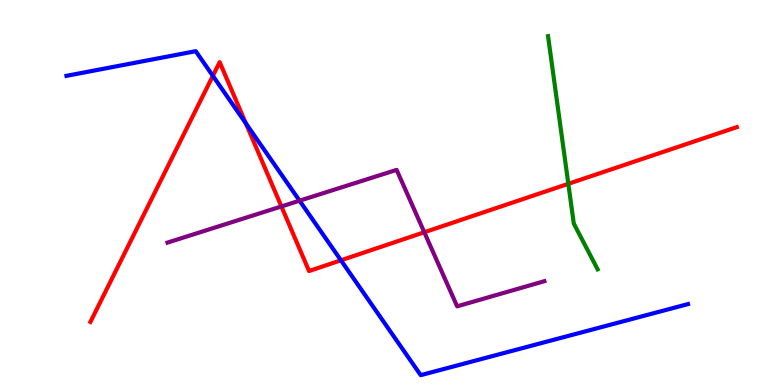[{'lines': ['blue', 'red'], 'intersections': [{'x': 2.75, 'y': 8.03}, {'x': 3.17, 'y': 6.79}, {'x': 4.4, 'y': 3.24}]}, {'lines': ['green', 'red'], 'intersections': [{'x': 7.33, 'y': 5.23}]}, {'lines': ['purple', 'red'], 'intersections': [{'x': 3.63, 'y': 4.64}, {'x': 5.47, 'y': 3.97}]}, {'lines': ['blue', 'green'], 'intersections': []}, {'lines': ['blue', 'purple'], 'intersections': [{'x': 3.87, 'y': 4.79}]}, {'lines': ['green', 'purple'], 'intersections': []}]